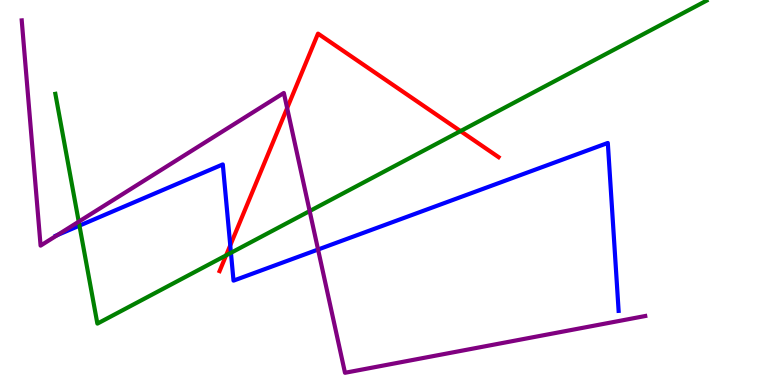[{'lines': ['blue', 'red'], 'intersections': [{'x': 2.97, 'y': 3.63}]}, {'lines': ['green', 'red'], 'intersections': [{'x': 2.92, 'y': 3.37}, {'x': 5.94, 'y': 6.6}]}, {'lines': ['purple', 'red'], 'intersections': [{'x': 3.71, 'y': 7.19}]}, {'lines': ['blue', 'green'], 'intersections': [{'x': 1.03, 'y': 4.14}, {'x': 2.98, 'y': 3.43}]}, {'lines': ['blue', 'purple'], 'intersections': [{'x': 0.741, 'y': 3.89}, {'x': 4.1, 'y': 3.52}]}, {'lines': ['green', 'purple'], 'intersections': [{'x': 1.02, 'y': 4.24}, {'x': 4.0, 'y': 4.52}]}]